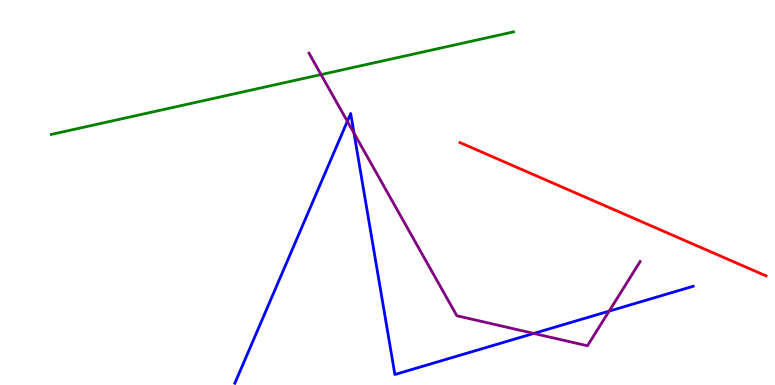[{'lines': ['blue', 'red'], 'intersections': []}, {'lines': ['green', 'red'], 'intersections': []}, {'lines': ['purple', 'red'], 'intersections': []}, {'lines': ['blue', 'green'], 'intersections': []}, {'lines': ['blue', 'purple'], 'intersections': [{'x': 4.48, 'y': 6.85}, {'x': 4.57, 'y': 6.54}, {'x': 6.89, 'y': 1.34}, {'x': 7.86, 'y': 1.92}]}, {'lines': ['green', 'purple'], 'intersections': [{'x': 4.14, 'y': 8.06}]}]